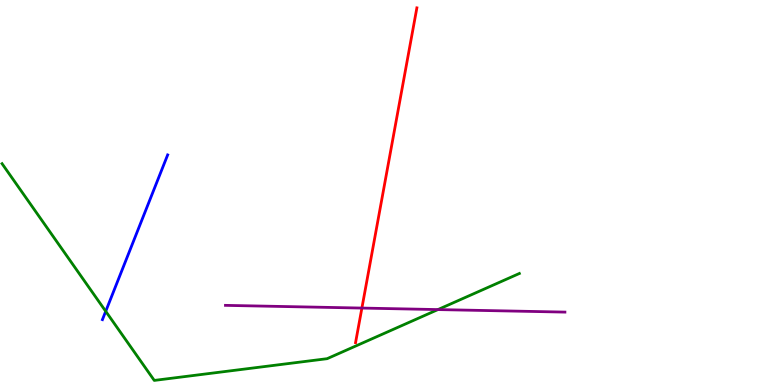[{'lines': ['blue', 'red'], 'intersections': []}, {'lines': ['green', 'red'], 'intersections': []}, {'lines': ['purple', 'red'], 'intersections': [{'x': 4.67, 'y': 2.0}]}, {'lines': ['blue', 'green'], 'intersections': [{'x': 1.36, 'y': 1.91}]}, {'lines': ['blue', 'purple'], 'intersections': []}, {'lines': ['green', 'purple'], 'intersections': [{'x': 5.65, 'y': 1.96}]}]